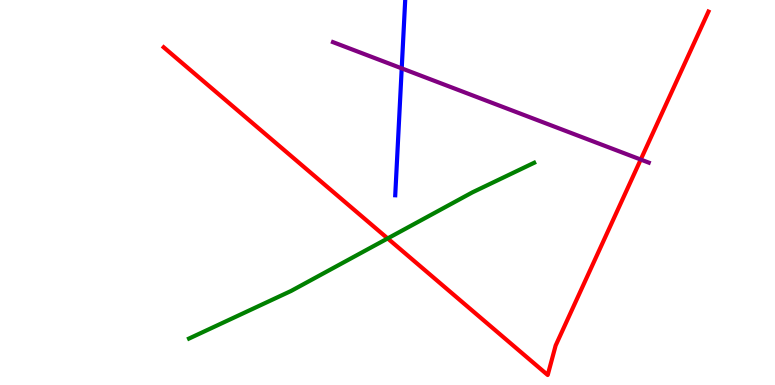[{'lines': ['blue', 'red'], 'intersections': []}, {'lines': ['green', 'red'], 'intersections': [{'x': 5.0, 'y': 3.81}]}, {'lines': ['purple', 'red'], 'intersections': [{'x': 8.27, 'y': 5.86}]}, {'lines': ['blue', 'green'], 'intersections': []}, {'lines': ['blue', 'purple'], 'intersections': [{'x': 5.18, 'y': 8.22}]}, {'lines': ['green', 'purple'], 'intersections': []}]